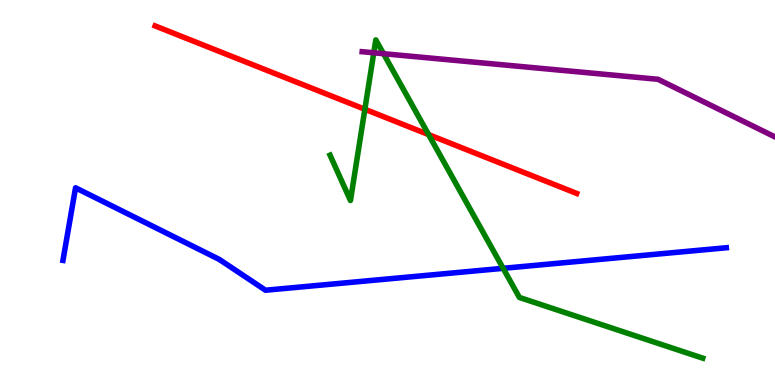[{'lines': ['blue', 'red'], 'intersections': []}, {'lines': ['green', 'red'], 'intersections': [{'x': 4.71, 'y': 7.16}, {'x': 5.53, 'y': 6.5}]}, {'lines': ['purple', 'red'], 'intersections': []}, {'lines': ['blue', 'green'], 'intersections': [{'x': 6.49, 'y': 3.03}]}, {'lines': ['blue', 'purple'], 'intersections': []}, {'lines': ['green', 'purple'], 'intersections': [{'x': 4.82, 'y': 8.63}, {'x': 4.95, 'y': 8.61}]}]